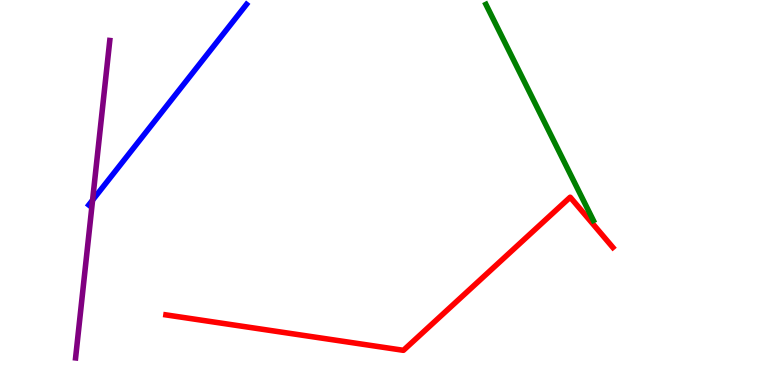[{'lines': ['blue', 'red'], 'intersections': []}, {'lines': ['green', 'red'], 'intersections': []}, {'lines': ['purple', 'red'], 'intersections': []}, {'lines': ['blue', 'green'], 'intersections': []}, {'lines': ['blue', 'purple'], 'intersections': [{'x': 1.19, 'y': 4.8}]}, {'lines': ['green', 'purple'], 'intersections': []}]